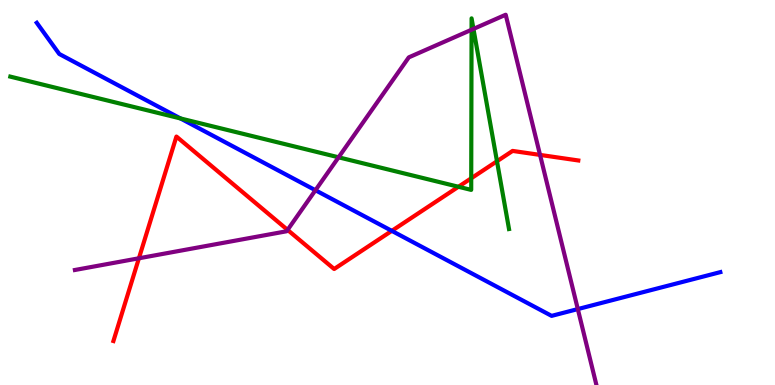[{'lines': ['blue', 'red'], 'intersections': [{'x': 5.06, 'y': 4.0}]}, {'lines': ['green', 'red'], 'intersections': [{'x': 5.92, 'y': 5.15}, {'x': 6.08, 'y': 5.37}, {'x': 6.41, 'y': 5.81}]}, {'lines': ['purple', 'red'], 'intersections': [{'x': 1.79, 'y': 3.29}, {'x': 3.71, 'y': 4.03}, {'x': 6.97, 'y': 5.98}]}, {'lines': ['blue', 'green'], 'intersections': [{'x': 2.33, 'y': 6.92}]}, {'lines': ['blue', 'purple'], 'intersections': [{'x': 4.07, 'y': 5.06}, {'x': 7.46, 'y': 1.97}]}, {'lines': ['green', 'purple'], 'intersections': [{'x': 4.37, 'y': 5.91}, {'x': 6.08, 'y': 9.23}, {'x': 6.11, 'y': 9.25}]}]